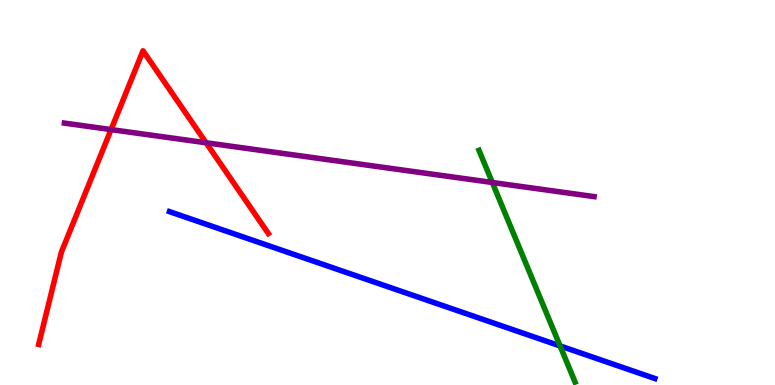[{'lines': ['blue', 'red'], 'intersections': []}, {'lines': ['green', 'red'], 'intersections': []}, {'lines': ['purple', 'red'], 'intersections': [{'x': 1.43, 'y': 6.63}, {'x': 2.66, 'y': 6.29}]}, {'lines': ['blue', 'green'], 'intersections': [{'x': 7.23, 'y': 1.02}]}, {'lines': ['blue', 'purple'], 'intersections': []}, {'lines': ['green', 'purple'], 'intersections': [{'x': 6.35, 'y': 5.26}]}]